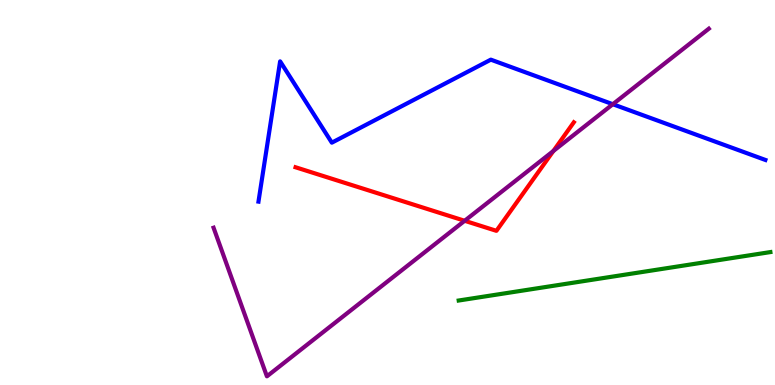[{'lines': ['blue', 'red'], 'intersections': []}, {'lines': ['green', 'red'], 'intersections': []}, {'lines': ['purple', 'red'], 'intersections': [{'x': 6.0, 'y': 4.27}, {'x': 7.14, 'y': 6.08}]}, {'lines': ['blue', 'green'], 'intersections': []}, {'lines': ['blue', 'purple'], 'intersections': [{'x': 7.91, 'y': 7.29}]}, {'lines': ['green', 'purple'], 'intersections': []}]